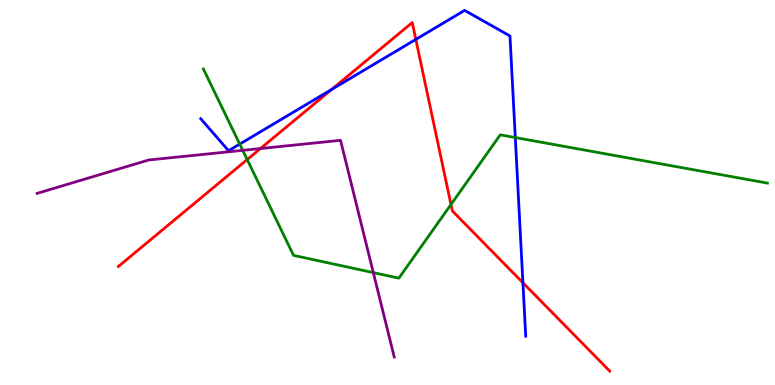[{'lines': ['blue', 'red'], 'intersections': [{'x': 4.28, 'y': 7.68}, {'x': 5.37, 'y': 8.98}, {'x': 6.75, 'y': 2.66}]}, {'lines': ['green', 'red'], 'intersections': [{'x': 3.19, 'y': 5.86}, {'x': 5.82, 'y': 4.69}]}, {'lines': ['purple', 'red'], 'intersections': [{'x': 3.36, 'y': 6.14}]}, {'lines': ['blue', 'green'], 'intersections': [{'x': 3.09, 'y': 6.26}, {'x': 6.65, 'y': 6.43}]}, {'lines': ['blue', 'purple'], 'intersections': []}, {'lines': ['green', 'purple'], 'intersections': [{'x': 3.13, 'y': 6.09}, {'x': 4.82, 'y': 2.92}]}]